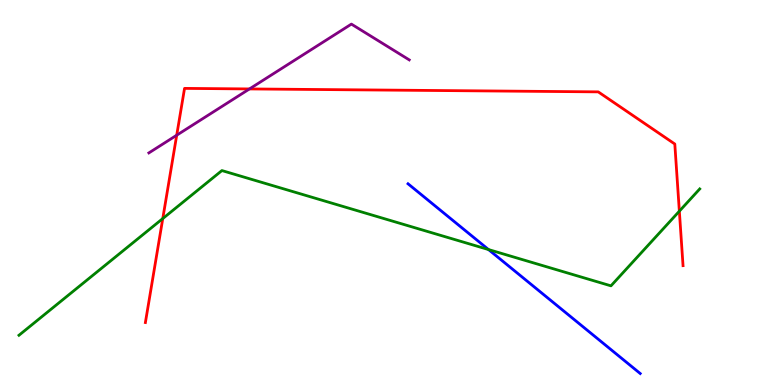[{'lines': ['blue', 'red'], 'intersections': []}, {'lines': ['green', 'red'], 'intersections': [{'x': 2.1, 'y': 4.32}, {'x': 8.77, 'y': 4.51}]}, {'lines': ['purple', 'red'], 'intersections': [{'x': 2.28, 'y': 6.49}, {'x': 3.22, 'y': 7.69}]}, {'lines': ['blue', 'green'], 'intersections': [{'x': 6.3, 'y': 3.52}]}, {'lines': ['blue', 'purple'], 'intersections': []}, {'lines': ['green', 'purple'], 'intersections': []}]